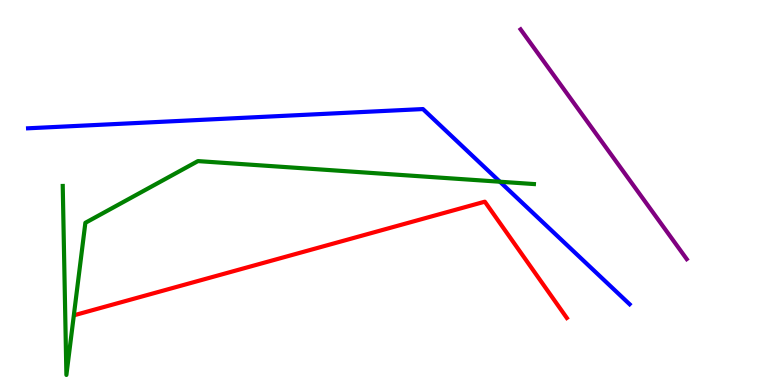[{'lines': ['blue', 'red'], 'intersections': []}, {'lines': ['green', 'red'], 'intersections': []}, {'lines': ['purple', 'red'], 'intersections': []}, {'lines': ['blue', 'green'], 'intersections': [{'x': 6.45, 'y': 5.28}]}, {'lines': ['blue', 'purple'], 'intersections': []}, {'lines': ['green', 'purple'], 'intersections': []}]